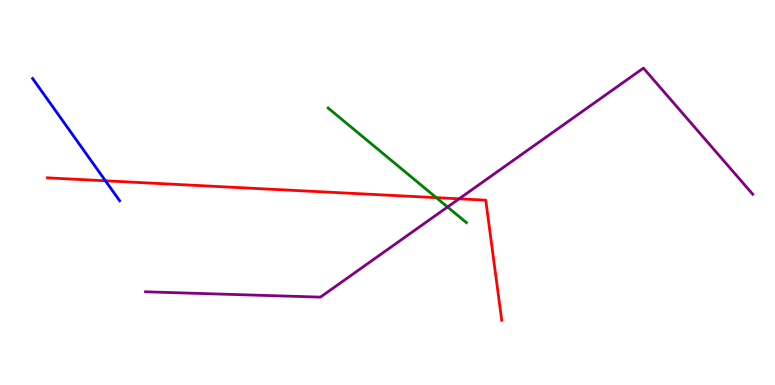[{'lines': ['blue', 'red'], 'intersections': [{'x': 1.36, 'y': 5.3}]}, {'lines': ['green', 'red'], 'intersections': [{'x': 5.63, 'y': 4.87}]}, {'lines': ['purple', 'red'], 'intersections': [{'x': 5.92, 'y': 4.84}]}, {'lines': ['blue', 'green'], 'intersections': []}, {'lines': ['blue', 'purple'], 'intersections': []}, {'lines': ['green', 'purple'], 'intersections': [{'x': 5.77, 'y': 4.62}]}]